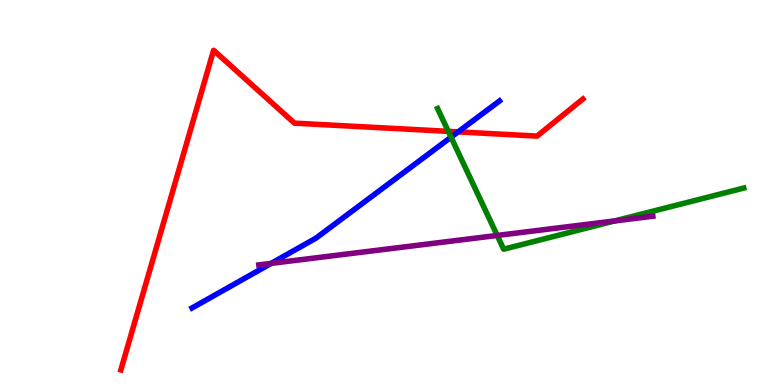[{'lines': ['blue', 'red'], 'intersections': [{'x': 5.91, 'y': 6.57}]}, {'lines': ['green', 'red'], 'intersections': [{'x': 5.78, 'y': 6.59}]}, {'lines': ['purple', 'red'], 'intersections': []}, {'lines': ['blue', 'green'], 'intersections': [{'x': 5.82, 'y': 6.44}]}, {'lines': ['blue', 'purple'], 'intersections': [{'x': 3.5, 'y': 3.16}]}, {'lines': ['green', 'purple'], 'intersections': [{'x': 6.42, 'y': 3.88}, {'x': 7.93, 'y': 4.26}]}]